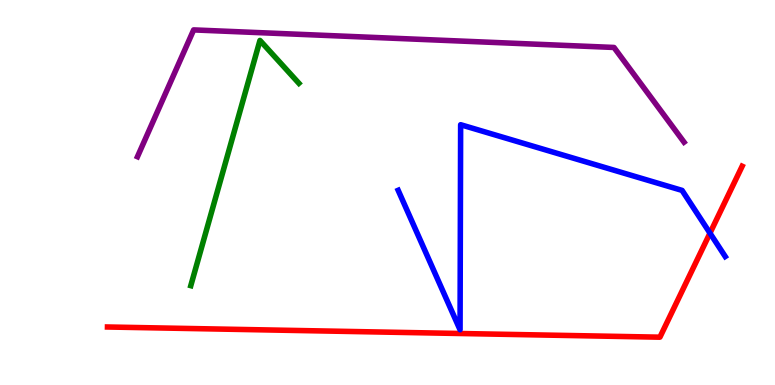[{'lines': ['blue', 'red'], 'intersections': [{'x': 9.16, 'y': 3.94}]}, {'lines': ['green', 'red'], 'intersections': []}, {'lines': ['purple', 'red'], 'intersections': []}, {'lines': ['blue', 'green'], 'intersections': []}, {'lines': ['blue', 'purple'], 'intersections': []}, {'lines': ['green', 'purple'], 'intersections': []}]